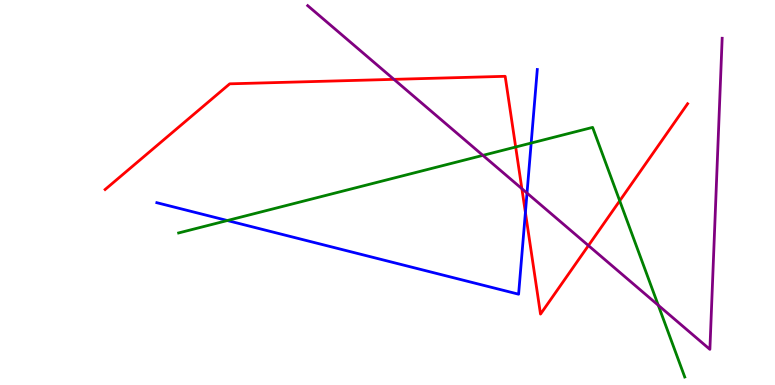[{'lines': ['blue', 'red'], 'intersections': [{'x': 6.78, 'y': 4.48}]}, {'lines': ['green', 'red'], 'intersections': [{'x': 6.65, 'y': 6.18}, {'x': 8.0, 'y': 4.78}]}, {'lines': ['purple', 'red'], 'intersections': [{'x': 5.08, 'y': 7.94}, {'x': 6.73, 'y': 5.1}, {'x': 7.59, 'y': 3.62}]}, {'lines': ['blue', 'green'], 'intersections': [{'x': 2.93, 'y': 4.27}, {'x': 6.85, 'y': 6.28}]}, {'lines': ['blue', 'purple'], 'intersections': [{'x': 6.8, 'y': 4.99}]}, {'lines': ['green', 'purple'], 'intersections': [{'x': 6.23, 'y': 5.96}, {'x': 8.49, 'y': 2.07}]}]